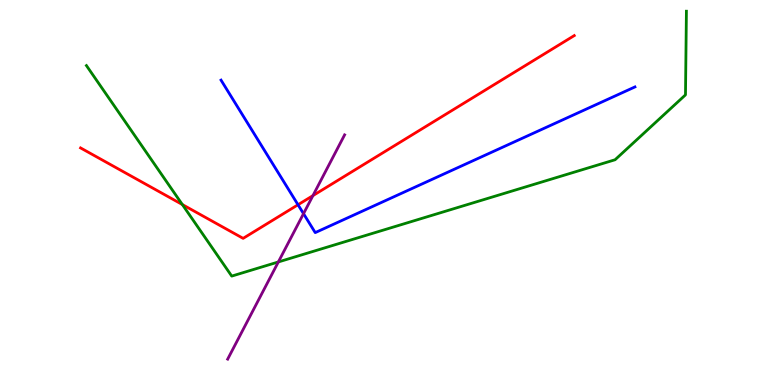[{'lines': ['blue', 'red'], 'intersections': [{'x': 3.85, 'y': 4.68}]}, {'lines': ['green', 'red'], 'intersections': [{'x': 2.35, 'y': 4.69}]}, {'lines': ['purple', 'red'], 'intersections': [{'x': 4.04, 'y': 4.92}]}, {'lines': ['blue', 'green'], 'intersections': []}, {'lines': ['blue', 'purple'], 'intersections': [{'x': 3.92, 'y': 4.45}]}, {'lines': ['green', 'purple'], 'intersections': [{'x': 3.59, 'y': 3.2}]}]